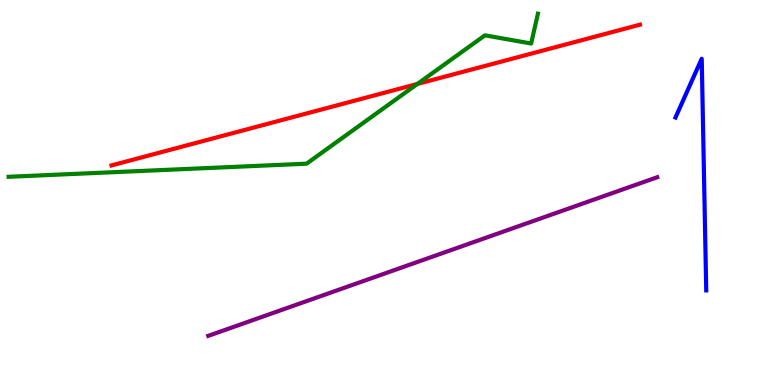[{'lines': ['blue', 'red'], 'intersections': []}, {'lines': ['green', 'red'], 'intersections': [{'x': 5.39, 'y': 7.82}]}, {'lines': ['purple', 'red'], 'intersections': []}, {'lines': ['blue', 'green'], 'intersections': []}, {'lines': ['blue', 'purple'], 'intersections': []}, {'lines': ['green', 'purple'], 'intersections': []}]